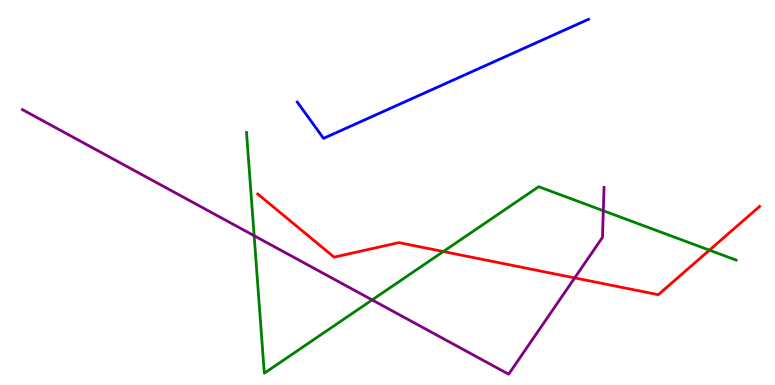[{'lines': ['blue', 'red'], 'intersections': []}, {'lines': ['green', 'red'], 'intersections': [{'x': 5.72, 'y': 3.47}, {'x': 9.15, 'y': 3.5}]}, {'lines': ['purple', 'red'], 'intersections': [{'x': 7.42, 'y': 2.78}]}, {'lines': ['blue', 'green'], 'intersections': []}, {'lines': ['blue', 'purple'], 'intersections': []}, {'lines': ['green', 'purple'], 'intersections': [{'x': 3.28, 'y': 3.88}, {'x': 4.8, 'y': 2.21}, {'x': 7.78, 'y': 4.53}]}]